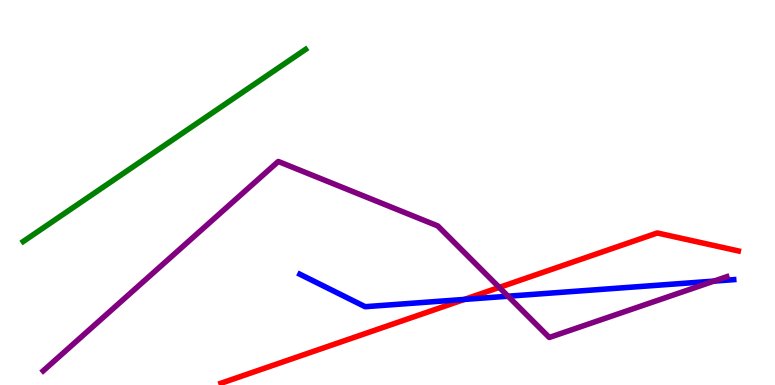[{'lines': ['blue', 'red'], 'intersections': [{'x': 5.99, 'y': 2.22}]}, {'lines': ['green', 'red'], 'intersections': []}, {'lines': ['purple', 'red'], 'intersections': [{'x': 6.44, 'y': 2.53}]}, {'lines': ['blue', 'green'], 'intersections': []}, {'lines': ['blue', 'purple'], 'intersections': [{'x': 6.56, 'y': 2.31}, {'x': 9.21, 'y': 2.7}]}, {'lines': ['green', 'purple'], 'intersections': []}]